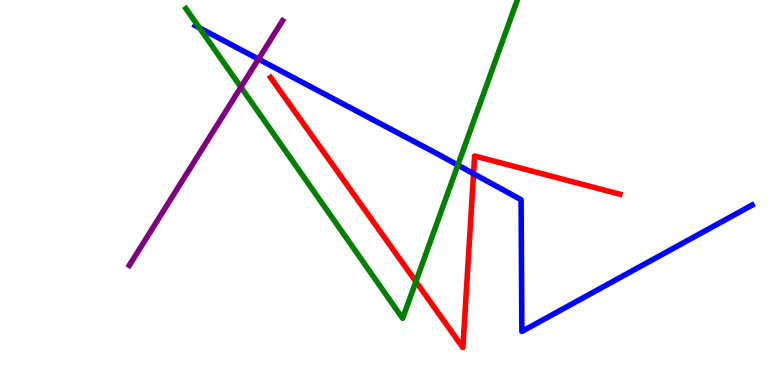[{'lines': ['blue', 'red'], 'intersections': [{'x': 6.11, 'y': 5.49}]}, {'lines': ['green', 'red'], 'intersections': [{'x': 5.37, 'y': 2.69}]}, {'lines': ['purple', 'red'], 'intersections': []}, {'lines': ['blue', 'green'], 'intersections': [{'x': 2.57, 'y': 9.28}, {'x': 5.91, 'y': 5.71}]}, {'lines': ['blue', 'purple'], 'intersections': [{'x': 3.34, 'y': 8.47}]}, {'lines': ['green', 'purple'], 'intersections': [{'x': 3.11, 'y': 7.74}]}]